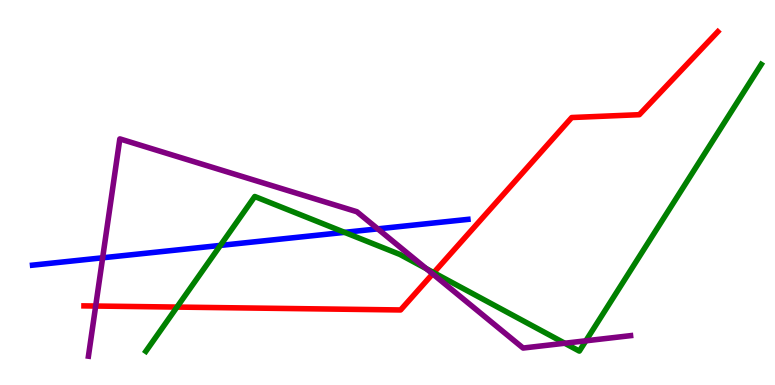[{'lines': ['blue', 'red'], 'intersections': []}, {'lines': ['green', 'red'], 'intersections': [{'x': 2.28, 'y': 2.02}, {'x': 5.6, 'y': 2.92}]}, {'lines': ['purple', 'red'], 'intersections': [{'x': 1.23, 'y': 2.05}, {'x': 5.58, 'y': 2.89}]}, {'lines': ['blue', 'green'], 'intersections': [{'x': 2.84, 'y': 3.63}, {'x': 4.45, 'y': 3.96}]}, {'lines': ['blue', 'purple'], 'intersections': [{'x': 1.32, 'y': 3.3}, {'x': 4.87, 'y': 4.06}]}, {'lines': ['green', 'purple'], 'intersections': [{'x': 5.5, 'y': 3.02}, {'x': 7.29, 'y': 1.08}, {'x': 7.56, 'y': 1.15}]}]